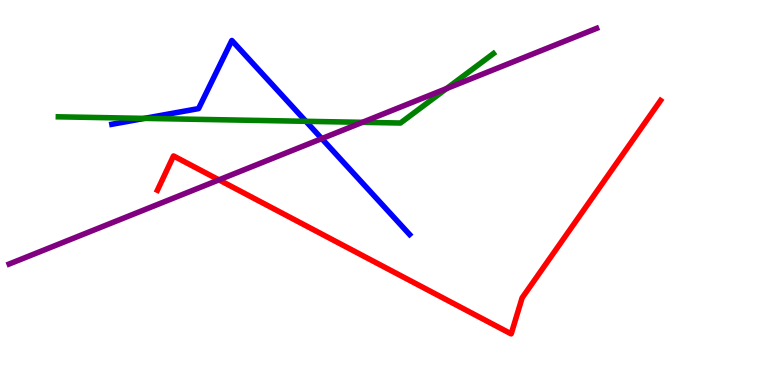[{'lines': ['blue', 'red'], 'intersections': []}, {'lines': ['green', 'red'], 'intersections': []}, {'lines': ['purple', 'red'], 'intersections': [{'x': 2.82, 'y': 5.33}]}, {'lines': ['blue', 'green'], 'intersections': [{'x': 1.86, 'y': 6.93}, {'x': 3.95, 'y': 6.85}]}, {'lines': ['blue', 'purple'], 'intersections': [{'x': 4.15, 'y': 6.4}]}, {'lines': ['green', 'purple'], 'intersections': [{'x': 4.68, 'y': 6.82}, {'x': 5.76, 'y': 7.7}]}]